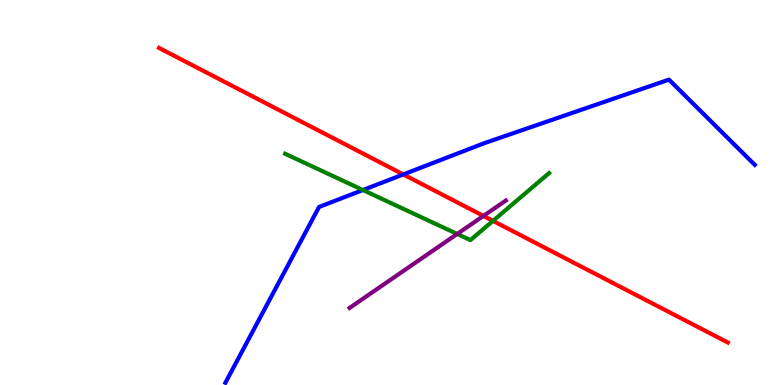[{'lines': ['blue', 'red'], 'intersections': [{'x': 5.2, 'y': 5.47}]}, {'lines': ['green', 'red'], 'intersections': [{'x': 6.36, 'y': 4.26}]}, {'lines': ['purple', 'red'], 'intersections': [{'x': 6.24, 'y': 4.39}]}, {'lines': ['blue', 'green'], 'intersections': [{'x': 4.68, 'y': 5.06}]}, {'lines': ['blue', 'purple'], 'intersections': []}, {'lines': ['green', 'purple'], 'intersections': [{'x': 5.9, 'y': 3.92}]}]